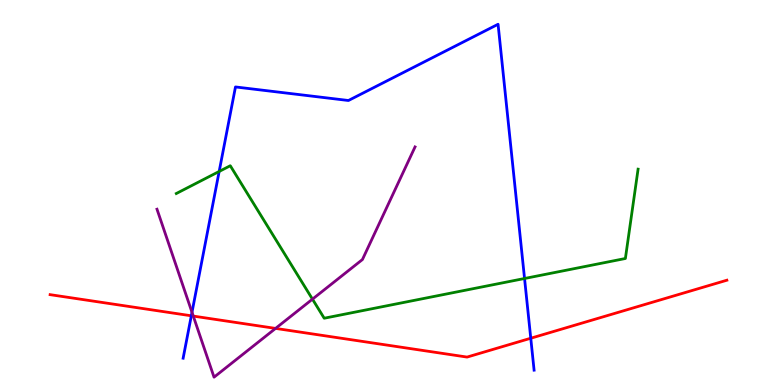[{'lines': ['blue', 'red'], 'intersections': [{'x': 2.47, 'y': 1.8}, {'x': 6.85, 'y': 1.21}]}, {'lines': ['green', 'red'], 'intersections': []}, {'lines': ['purple', 'red'], 'intersections': [{'x': 2.49, 'y': 1.79}, {'x': 3.56, 'y': 1.47}]}, {'lines': ['blue', 'green'], 'intersections': [{'x': 2.83, 'y': 5.55}, {'x': 6.77, 'y': 2.77}]}, {'lines': ['blue', 'purple'], 'intersections': [{'x': 2.48, 'y': 1.89}]}, {'lines': ['green', 'purple'], 'intersections': [{'x': 4.03, 'y': 2.23}]}]